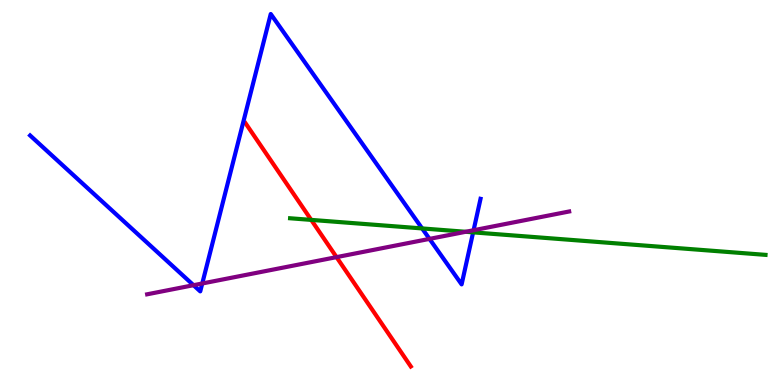[{'lines': ['blue', 'red'], 'intersections': []}, {'lines': ['green', 'red'], 'intersections': [{'x': 4.02, 'y': 4.29}]}, {'lines': ['purple', 'red'], 'intersections': [{'x': 4.34, 'y': 3.32}]}, {'lines': ['blue', 'green'], 'intersections': [{'x': 5.45, 'y': 4.07}, {'x': 6.1, 'y': 3.96}]}, {'lines': ['blue', 'purple'], 'intersections': [{'x': 2.5, 'y': 2.59}, {'x': 2.61, 'y': 2.64}, {'x': 5.54, 'y': 3.8}, {'x': 6.11, 'y': 4.02}]}, {'lines': ['green', 'purple'], 'intersections': [{'x': 6.01, 'y': 3.98}]}]